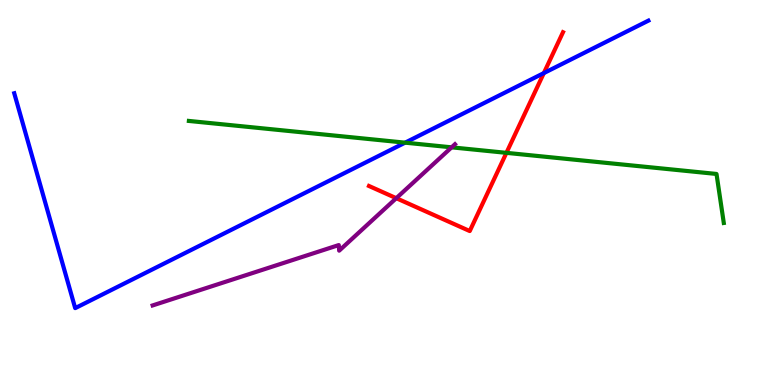[{'lines': ['blue', 'red'], 'intersections': [{'x': 7.02, 'y': 8.1}]}, {'lines': ['green', 'red'], 'intersections': [{'x': 6.53, 'y': 6.03}]}, {'lines': ['purple', 'red'], 'intersections': [{'x': 5.11, 'y': 4.85}]}, {'lines': ['blue', 'green'], 'intersections': [{'x': 5.23, 'y': 6.29}]}, {'lines': ['blue', 'purple'], 'intersections': []}, {'lines': ['green', 'purple'], 'intersections': [{'x': 5.83, 'y': 6.17}]}]